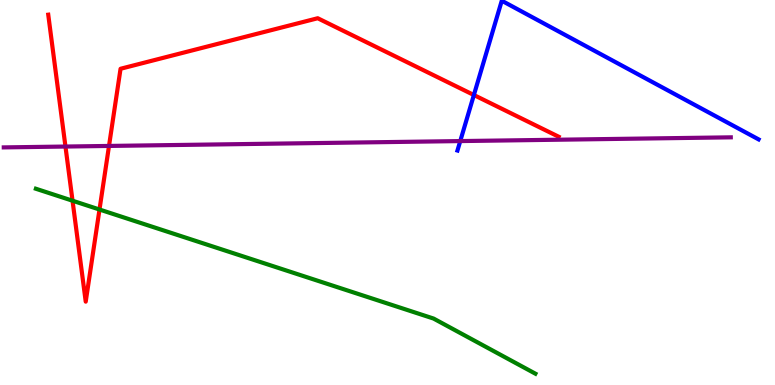[{'lines': ['blue', 'red'], 'intersections': [{'x': 6.11, 'y': 7.53}]}, {'lines': ['green', 'red'], 'intersections': [{'x': 0.936, 'y': 4.79}, {'x': 1.28, 'y': 4.56}]}, {'lines': ['purple', 'red'], 'intersections': [{'x': 0.845, 'y': 6.19}, {'x': 1.41, 'y': 6.21}]}, {'lines': ['blue', 'green'], 'intersections': []}, {'lines': ['blue', 'purple'], 'intersections': [{'x': 5.94, 'y': 6.34}]}, {'lines': ['green', 'purple'], 'intersections': []}]